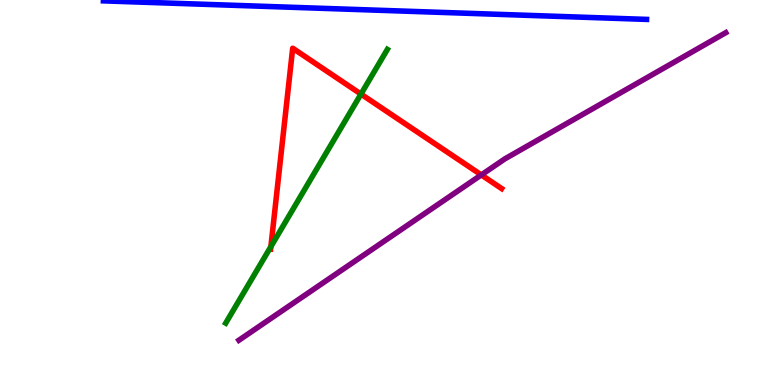[{'lines': ['blue', 'red'], 'intersections': []}, {'lines': ['green', 'red'], 'intersections': [{'x': 3.5, 'y': 3.59}, {'x': 4.66, 'y': 7.56}]}, {'lines': ['purple', 'red'], 'intersections': [{'x': 6.21, 'y': 5.46}]}, {'lines': ['blue', 'green'], 'intersections': []}, {'lines': ['blue', 'purple'], 'intersections': []}, {'lines': ['green', 'purple'], 'intersections': []}]